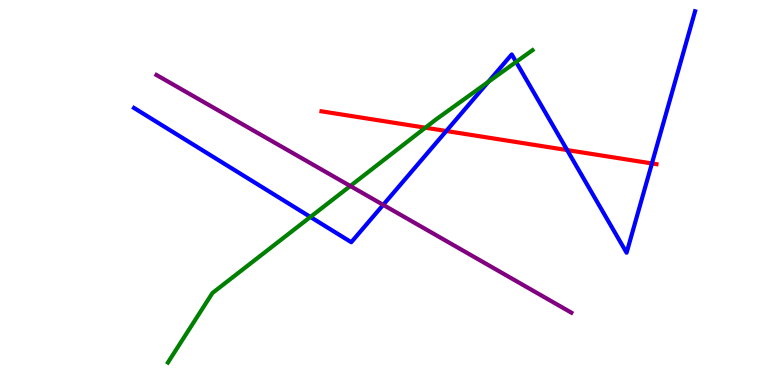[{'lines': ['blue', 'red'], 'intersections': [{'x': 5.76, 'y': 6.6}, {'x': 7.32, 'y': 6.1}, {'x': 8.41, 'y': 5.75}]}, {'lines': ['green', 'red'], 'intersections': [{'x': 5.49, 'y': 6.68}]}, {'lines': ['purple', 'red'], 'intersections': []}, {'lines': ['blue', 'green'], 'intersections': [{'x': 4.01, 'y': 4.36}, {'x': 6.3, 'y': 7.87}, {'x': 6.66, 'y': 8.39}]}, {'lines': ['blue', 'purple'], 'intersections': [{'x': 4.94, 'y': 4.68}]}, {'lines': ['green', 'purple'], 'intersections': [{'x': 4.52, 'y': 5.17}]}]